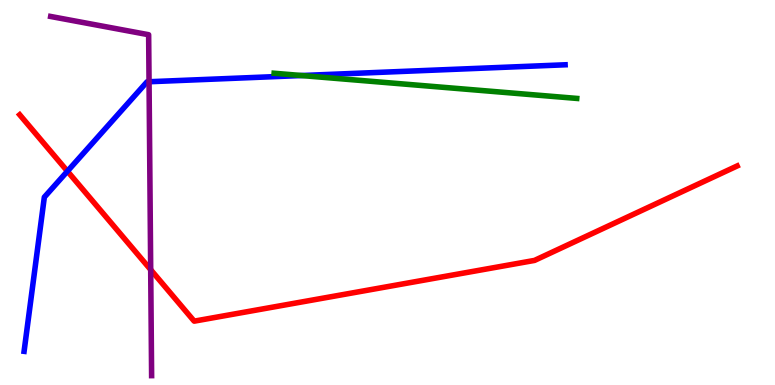[{'lines': ['blue', 'red'], 'intersections': [{'x': 0.87, 'y': 5.55}]}, {'lines': ['green', 'red'], 'intersections': []}, {'lines': ['purple', 'red'], 'intersections': [{'x': 1.94, 'y': 2.99}]}, {'lines': ['blue', 'green'], 'intersections': [{'x': 3.89, 'y': 8.04}]}, {'lines': ['blue', 'purple'], 'intersections': [{'x': 1.92, 'y': 7.88}]}, {'lines': ['green', 'purple'], 'intersections': []}]